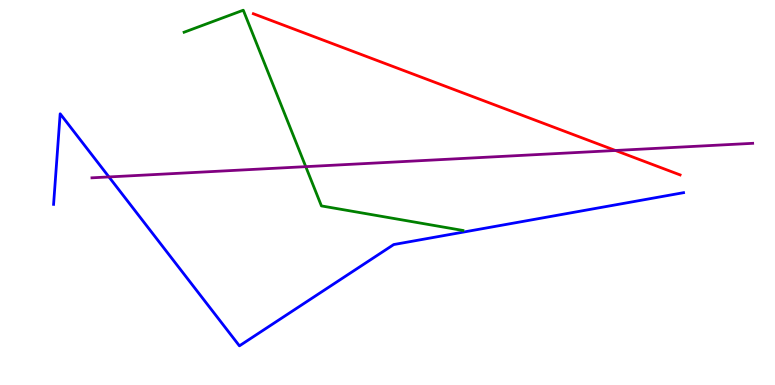[{'lines': ['blue', 'red'], 'intersections': []}, {'lines': ['green', 'red'], 'intersections': []}, {'lines': ['purple', 'red'], 'intersections': [{'x': 7.94, 'y': 6.09}]}, {'lines': ['blue', 'green'], 'intersections': []}, {'lines': ['blue', 'purple'], 'intersections': [{'x': 1.41, 'y': 5.4}]}, {'lines': ['green', 'purple'], 'intersections': [{'x': 3.95, 'y': 5.67}]}]